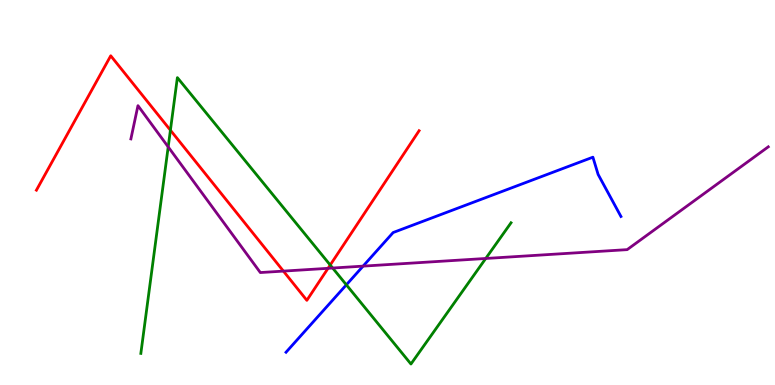[{'lines': ['blue', 'red'], 'intersections': []}, {'lines': ['green', 'red'], 'intersections': [{'x': 2.2, 'y': 6.62}, {'x': 4.26, 'y': 3.12}]}, {'lines': ['purple', 'red'], 'intersections': [{'x': 3.66, 'y': 2.96}, {'x': 4.23, 'y': 3.03}]}, {'lines': ['blue', 'green'], 'intersections': [{'x': 4.47, 'y': 2.6}]}, {'lines': ['blue', 'purple'], 'intersections': [{'x': 4.68, 'y': 3.09}]}, {'lines': ['green', 'purple'], 'intersections': [{'x': 2.17, 'y': 6.18}, {'x': 4.29, 'y': 3.04}, {'x': 6.27, 'y': 3.29}]}]